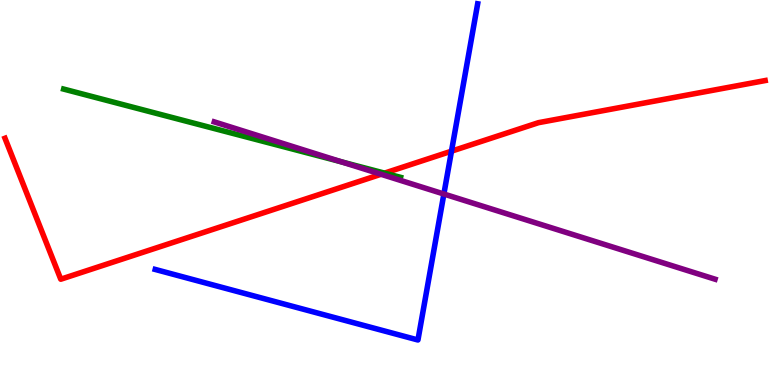[{'lines': ['blue', 'red'], 'intersections': [{'x': 5.83, 'y': 6.07}]}, {'lines': ['green', 'red'], 'intersections': [{'x': 4.96, 'y': 5.5}]}, {'lines': ['purple', 'red'], 'intersections': [{'x': 4.92, 'y': 5.47}]}, {'lines': ['blue', 'green'], 'intersections': []}, {'lines': ['blue', 'purple'], 'intersections': [{'x': 5.73, 'y': 4.96}]}, {'lines': ['green', 'purple'], 'intersections': [{'x': 4.41, 'y': 5.79}]}]